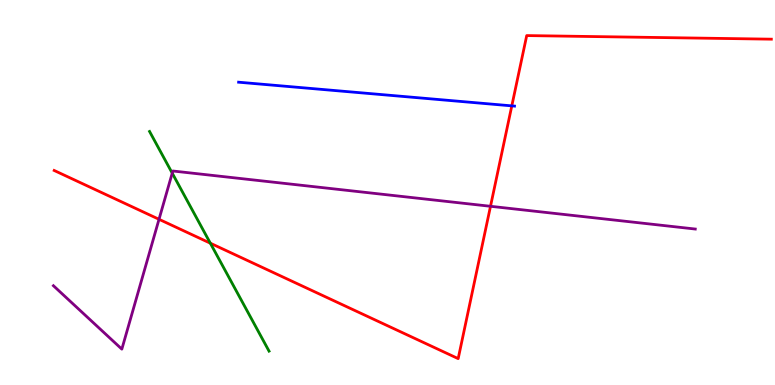[{'lines': ['blue', 'red'], 'intersections': [{'x': 6.6, 'y': 7.25}]}, {'lines': ['green', 'red'], 'intersections': [{'x': 2.71, 'y': 3.68}]}, {'lines': ['purple', 'red'], 'intersections': [{'x': 2.05, 'y': 4.3}, {'x': 6.33, 'y': 4.64}]}, {'lines': ['blue', 'green'], 'intersections': []}, {'lines': ['blue', 'purple'], 'intersections': []}, {'lines': ['green', 'purple'], 'intersections': [{'x': 2.22, 'y': 5.5}]}]